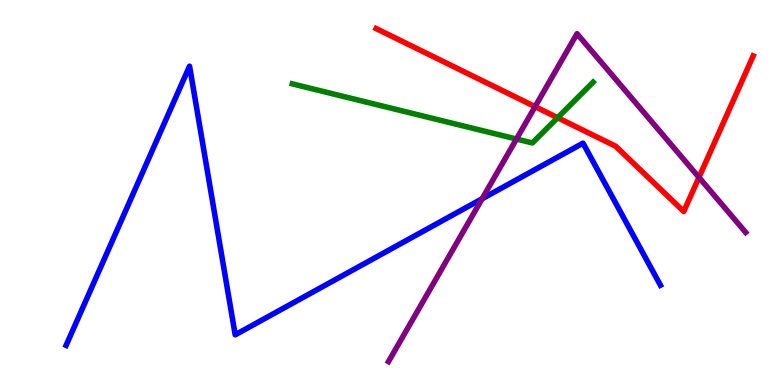[{'lines': ['blue', 'red'], 'intersections': []}, {'lines': ['green', 'red'], 'intersections': [{'x': 7.2, 'y': 6.94}]}, {'lines': ['purple', 'red'], 'intersections': [{'x': 6.9, 'y': 7.23}, {'x': 9.02, 'y': 5.39}]}, {'lines': ['blue', 'green'], 'intersections': []}, {'lines': ['blue', 'purple'], 'intersections': [{'x': 6.22, 'y': 4.84}]}, {'lines': ['green', 'purple'], 'intersections': [{'x': 6.66, 'y': 6.39}]}]